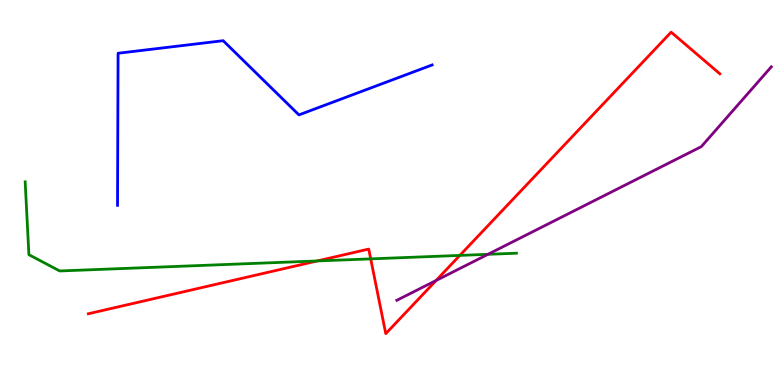[{'lines': ['blue', 'red'], 'intersections': []}, {'lines': ['green', 'red'], 'intersections': [{'x': 4.09, 'y': 3.22}, {'x': 4.78, 'y': 3.28}, {'x': 5.93, 'y': 3.37}]}, {'lines': ['purple', 'red'], 'intersections': [{'x': 5.63, 'y': 2.71}]}, {'lines': ['blue', 'green'], 'intersections': []}, {'lines': ['blue', 'purple'], 'intersections': []}, {'lines': ['green', 'purple'], 'intersections': [{'x': 6.3, 'y': 3.39}]}]